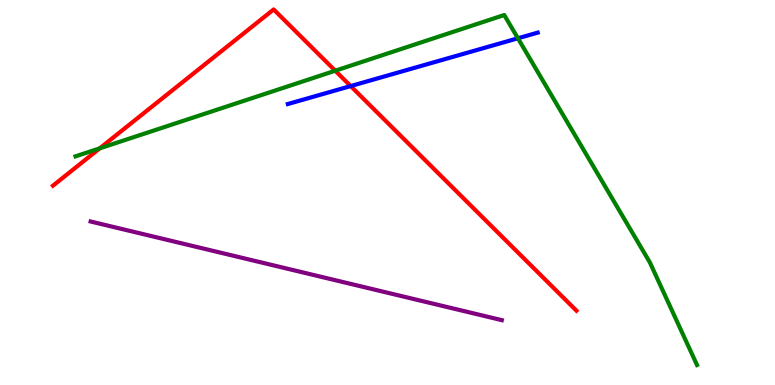[{'lines': ['blue', 'red'], 'intersections': [{'x': 4.52, 'y': 7.76}]}, {'lines': ['green', 'red'], 'intersections': [{'x': 1.29, 'y': 6.15}, {'x': 4.33, 'y': 8.16}]}, {'lines': ['purple', 'red'], 'intersections': []}, {'lines': ['blue', 'green'], 'intersections': [{'x': 6.68, 'y': 9.01}]}, {'lines': ['blue', 'purple'], 'intersections': []}, {'lines': ['green', 'purple'], 'intersections': []}]